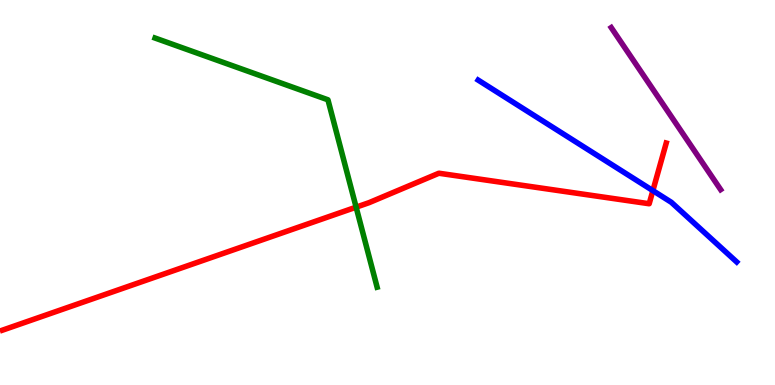[{'lines': ['blue', 'red'], 'intersections': [{'x': 8.42, 'y': 5.05}]}, {'lines': ['green', 'red'], 'intersections': [{'x': 4.6, 'y': 4.62}]}, {'lines': ['purple', 'red'], 'intersections': []}, {'lines': ['blue', 'green'], 'intersections': []}, {'lines': ['blue', 'purple'], 'intersections': []}, {'lines': ['green', 'purple'], 'intersections': []}]